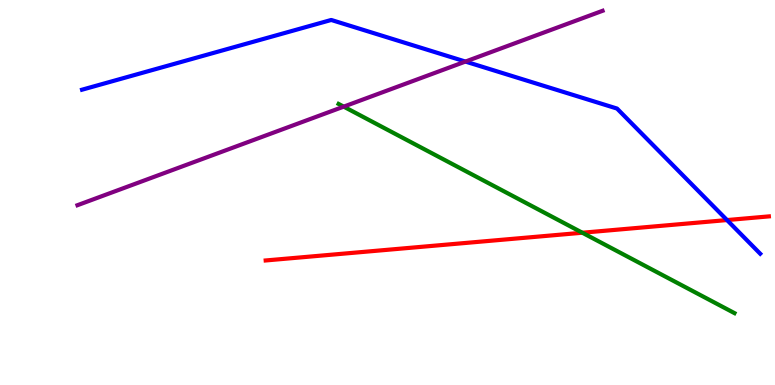[{'lines': ['blue', 'red'], 'intersections': [{'x': 9.38, 'y': 4.28}]}, {'lines': ['green', 'red'], 'intersections': [{'x': 7.51, 'y': 3.96}]}, {'lines': ['purple', 'red'], 'intersections': []}, {'lines': ['blue', 'green'], 'intersections': []}, {'lines': ['blue', 'purple'], 'intersections': [{'x': 6.01, 'y': 8.4}]}, {'lines': ['green', 'purple'], 'intersections': [{'x': 4.43, 'y': 7.23}]}]